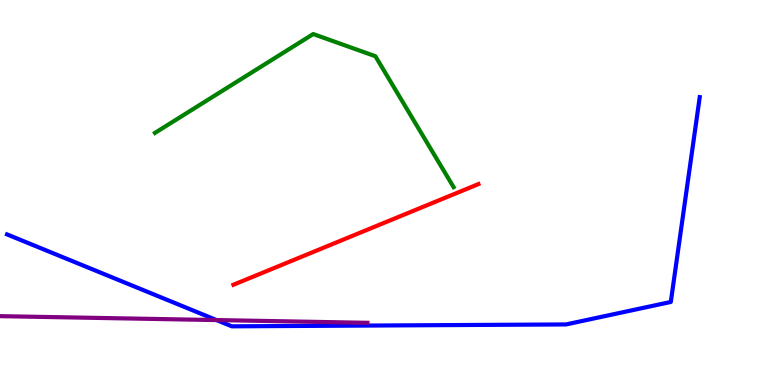[{'lines': ['blue', 'red'], 'intersections': []}, {'lines': ['green', 'red'], 'intersections': []}, {'lines': ['purple', 'red'], 'intersections': []}, {'lines': ['blue', 'green'], 'intersections': []}, {'lines': ['blue', 'purple'], 'intersections': [{'x': 2.79, 'y': 1.69}]}, {'lines': ['green', 'purple'], 'intersections': []}]